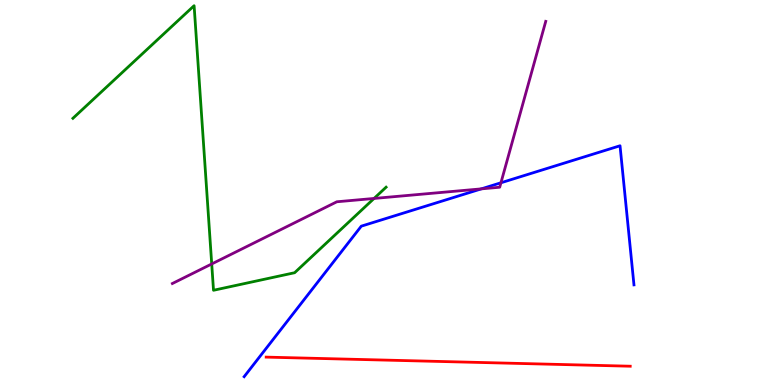[{'lines': ['blue', 'red'], 'intersections': []}, {'lines': ['green', 'red'], 'intersections': []}, {'lines': ['purple', 'red'], 'intersections': []}, {'lines': ['blue', 'green'], 'intersections': []}, {'lines': ['blue', 'purple'], 'intersections': [{'x': 6.21, 'y': 5.09}, {'x': 6.46, 'y': 5.25}]}, {'lines': ['green', 'purple'], 'intersections': [{'x': 2.73, 'y': 3.14}, {'x': 4.83, 'y': 4.85}]}]